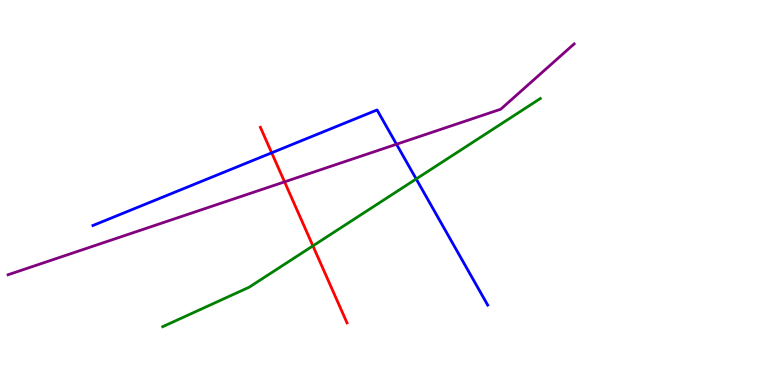[{'lines': ['blue', 'red'], 'intersections': [{'x': 3.51, 'y': 6.03}]}, {'lines': ['green', 'red'], 'intersections': [{'x': 4.04, 'y': 3.61}]}, {'lines': ['purple', 'red'], 'intersections': [{'x': 3.67, 'y': 5.28}]}, {'lines': ['blue', 'green'], 'intersections': [{'x': 5.37, 'y': 5.35}]}, {'lines': ['blue', 'purple'], 'intersections': [{'x': 5.12, 'y': 6.25}]}, {'lines': ['green', 'purple'], 'intersections': []}]